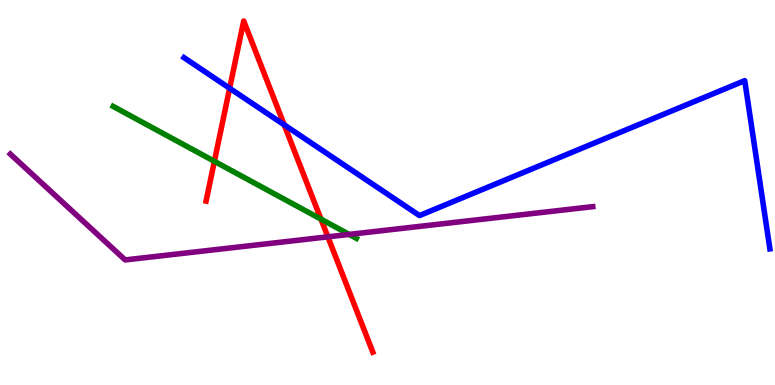[{'lines': ['blue', 'red'], 'intersections': [{'x': 2.96, 'y': 7.71}, {'x': 3.67, 'y': 6.76}]}, {'lines': ['green', 'red'], 'intersections': [{'x': 2.77, 'y': 5.81}, {'x': 4.14, 'y': 4.31}]}, {'lines': ['purple', 'red'], 'intersections': [{'x': 4.23, 'y': 3.85}]}, {'lines': ['blue', 'green'], 'intersections': []}, {'lines': ['blue', 'purple'], 'intersections': []}, {'lines': ['green', 'purple'], 'intersections': [{'x': 4.51, 'y': 3.91}]}]